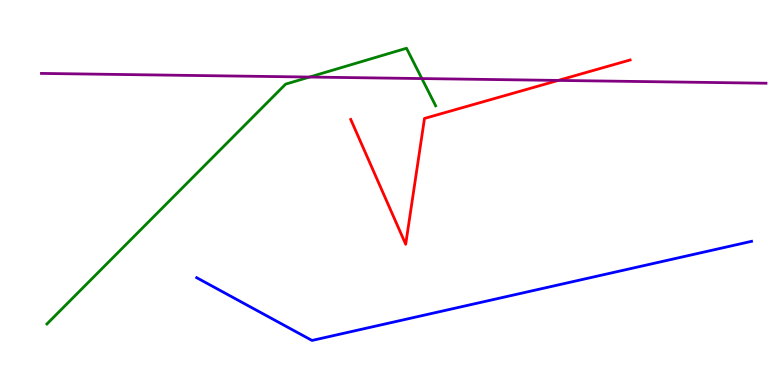[{'lines': ['blue', 'red'], 'intersections': []}, {'lines': ['green', 'red'], 'intersections': []}, {'lines': ['purple', 'red'], 'intersections': [{'x': 7.2, 'y': 7.91}]}, {'lines': ['blue', 'green'], 'intersections': []}, {'lines': ['blue', 'purple'], 'intersections': []}, {'lines': ['green', 'purple'], 'intersections': [{'x': 3.99, 'y': 8.0}, {'x': 5.44, 'y': 7.96}]}]